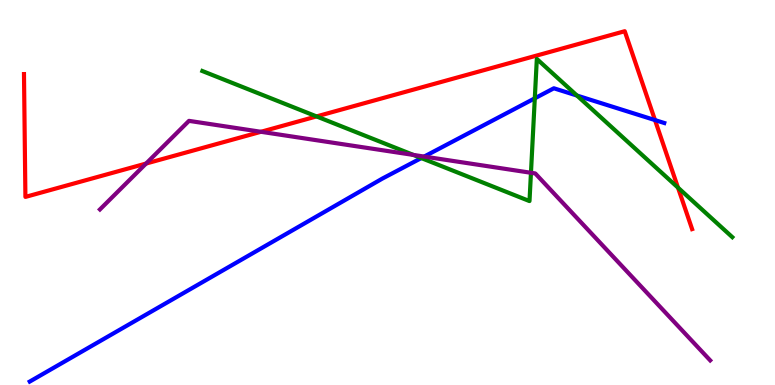[{'lines': ['blue', 'red'], 'intersections': [{'x': 8.45, 'y': 6.88}]}, {'lines': ['green', 'red'], 'intersections': [{'x': 4.08, 'y': 6.98}, {'x': 8.75, 'y': 5.13}]}, {'lines': ['purple', 'red'], 'intersections': [{'x': 1.88, 'y': 5.75}, {'x': 3.37, 'y': 6.58}]}, {'lines': ['blue', 'green'], 'intersections': [{'x': 5.44, 'y': 5.89}, {'x': 6.9, 'y': 7.45}, {'x': 7.44, 'y': 7.52}]}, {'lines': ['blue', 'purple'], 'intersections': [{'x': 5.47, 'y': 5.93}]}, {'lines': ['green', 'purple'], 'intersections': [{'x': 5.33, 'y': 5.98}, {'x': 6.85, 'y': 5.51}]}]